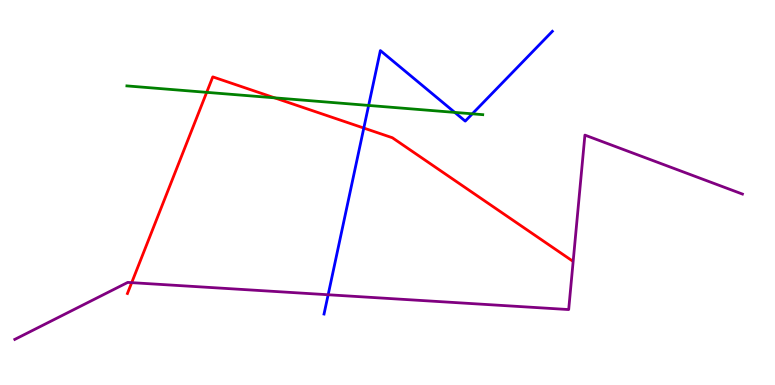[{'lines': ['blue', 'red'], 'intersections': [{'x': 4.69, 'y': 6.67}]}, {'lines': ['green', 'red'], 'intersections': [{'x': 2.67, 'y': 7.6}, {'x': 3.54, 'y': 7.46}]}, {'lines': ['purple', 'red'], 'intersections': [{'x': 1.7, 'y': 2.66}]}, {'lines': ['blue', 'green'], 'intersections': [{'x': 4.76, 'y': 7.26}, {'x': 5.87, 'y': 7.08}, {'x': 6.09, 'y': 7.04}]}, {'lines': ['blue', 'purple'], 'intersections': [{'x': 4.23, 'y': 2.34}]}, {'lines': ['green', 'purple'], 'intersections': []}]